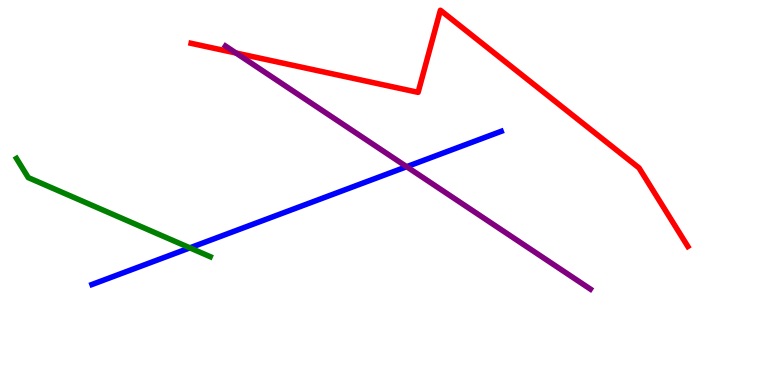[{'lines': ['blue', 'red'], 'intersections': []}, {'lines': ['green', 'red'], 'intersections': []}, {'lines': ['purple', 'red'], 'intersections': [{'x': 3.04, 'y': 8.62}]}, {'lines': ['blue', 'green'], 'intersections': [{'x': 2.45, 'y': 3.56}]}, {'lines': ['blue', 'purple'], 'intersections': [{'x': 5.25, 'y': 5.67}]}, {'lines': ['green', 'purple'], 'intersections': []}]